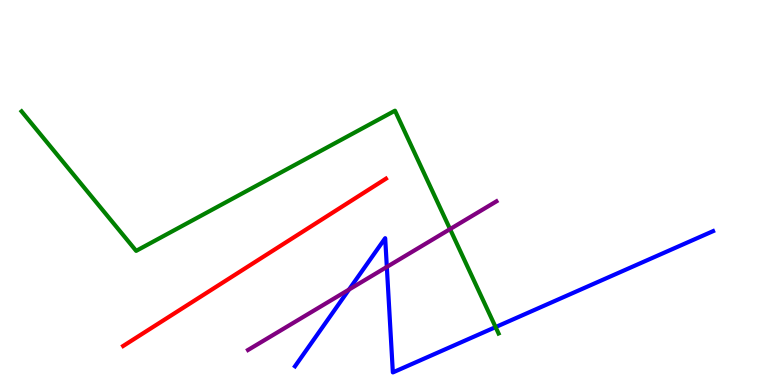[{'lines': ['blue', 'red'], 'intersections': []}, {'lines': ['green', 'red'], 'intersections': []}, {'lines': ['purple', 'red'], 'intersections': []}, {'lines': ['blue', 'green'], 'intersections': [{'x': 6.39, 'y': 1.5}]}, {'lines': ['blue', 'purple'], 'intersections': [{'x': 4.5, 'y': 2.48}, {'x': 4.99, 'y': 3.07}]}, {'lines': ['green', 'purple'], 'intersections': [{'x': 5.81, 'y': 4.05}]}]